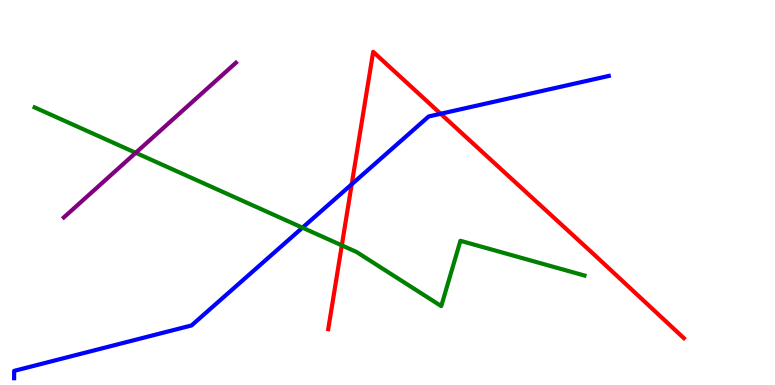[{'lines': ['blue', 'red'], 'intersections': [{'x': 4.54, 'y': 5.21}, {'x': 5.69, 'y': 7.05}]}, {'lines': ['green', 'red'], 'intersections': [{'x': 4.41, 'y': 3.63}]}, {'lines': ['purple', 'red'], 'intersections': []}, {'lines': ['blue', 'green'], 'intersections': [{'x': 3.9, 'y': 4.09}]}, {'lines': ['blue', 'purple'], 'intersections': []}, {'lines': ['green', 'purple'], 'intersections': [{'x': 1.75, 'y': 6.03}]}]